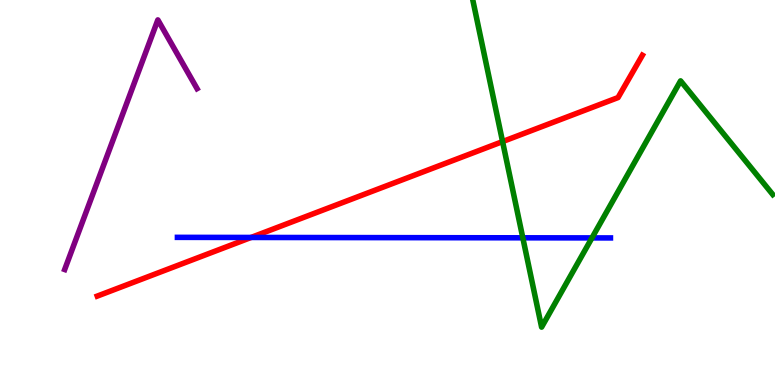[{'lines': ['blue', 'red'], 'intersections': [{'x': 3.24, 'y': 3.83}]}, {'lines': ['green', 'red'], 'intersections': [{'x': 6.48, 'y': 6.32}]}, {'lines': ['purple', 'red'], 'intersections': []}, {'lines': ['blue', 'green'], 'intersections': [{'x': 6.75, 'y': 3.82}, {'x': 7.64, 'y': 3.82}]}, {'lines': ['blue', 'purple'], 'intersections': []}, {'lines': ['green', 'purple'], 'intersections': []}]